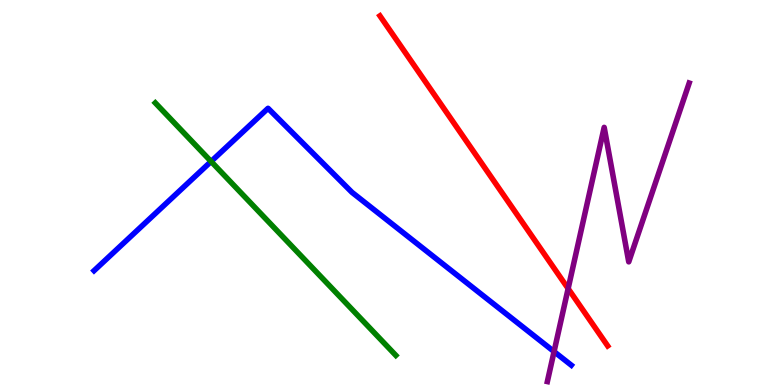[{'lines': ['blue', 'red'], 'intersections': []}, {'lines': ['green', 'red'], 'intersections': []}, {'lines': ['purple', 'red'], 'intersections': [{'x': 7.33, 'y': 2.5}]}, {'lines': ['blue', 'green'], 'intersections': [{'x': 2.72, 'y': 5.81}]}, {'lines': ['blue', 'purple'], 'intersections': [{'x': 7.15, 'y': 0.868}]}, {'lines': ['green', 'purple'], 'intersections': []}]